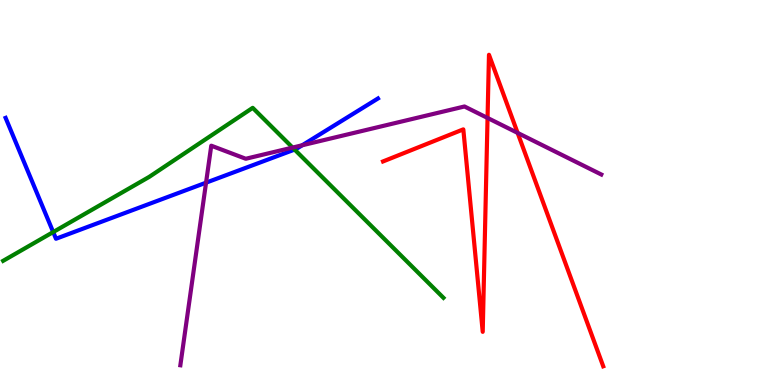[{'lines': ['blue', 'red'], 'intersections': []}, {'lines': ['green', 'red'], 'intersections': []}, {'lines': ['purple', 'red'], 'intersections': [{'x': 6.29, 'y': 6.94}, {'x': 6.68, 'y': 6.55}]}, {'lines': ['blue', 'green'], 'intersections': [{'x': 0.686, 'y': 3.97}, {'x': 3.8, 'y': 6.11}]}, {'lines': ['blue', 'purple'], 'intersections': [{'x': 2.66, 'y': 5.26}, {'x': 3.9, 'y': 6.23}]}, {'lines': ['green', 'purple'], 'intersections': [{'x': 3.78, 'y': 6.17}]}]